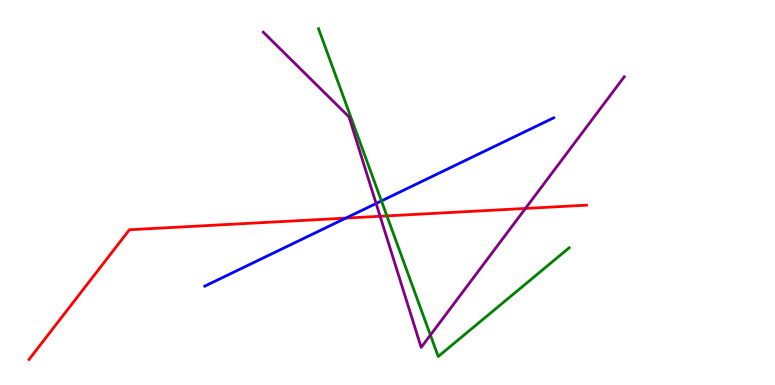[{'lines': ['blue', 'red'], 'intersections': [{'x': 4.46, 'y': 4.33}]}, {'lines': ['green', 'red'], 'intersections': [{'x': 4.99, 'y': 4.39}]}, {'lines': ['purple', 'red'], 'intersections': [{'x': 4.9, 'y': 4.38}, {'x': 6.78, 'y': 4.59}]}, {'lines': ['blue', 'green'], 'intersections': [{'x': 4.92, 'y': 4.78}]}, {'lines': ['blue', 'purple'], 'intersections': [{'x': 4.85, 'y': 4.71}]}, {'lines': ['green', 'purple'], 'intersections': [{'x': 5.55, 'y': 1.3}]}]